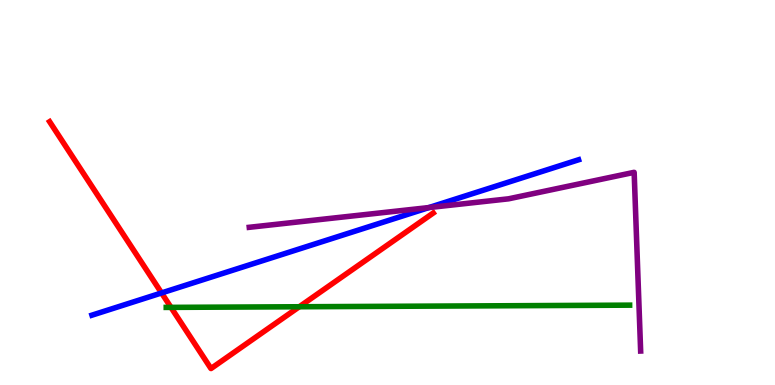[{'lines': ['blue', 'red'], 'intersections': [{'x': 2.08, 'y': 2.39}]}, {'lines': ['green', 'red'], 'intersections': [{'x': 2.21, 'y': 2.02}, {'x': 3.86, 'y': 2.03}]}, {'lines': ['purple', 'red'], 'intersections': []}, {'lines': ['blue', 'green'], 'intersections': []}, {'lines': ['blue', 'purple'], 'intersections': [{'x': 5.53, 'y': 4.61}]}, {'lines': ['green', 'purple'], 'intersections': []}]